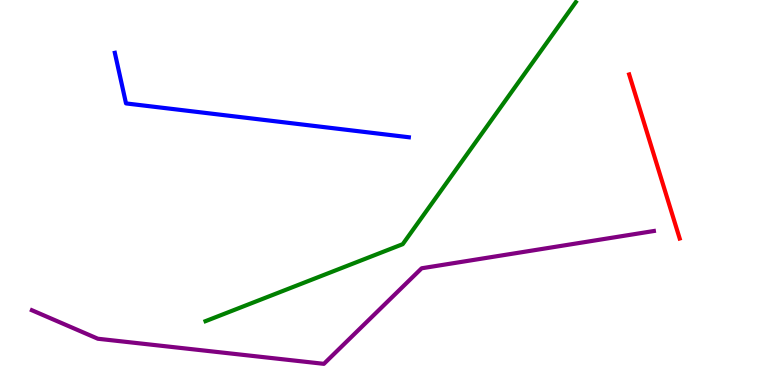[{'lines': ['blue', 'red'], 'intersections': []}, {'lines': ['green', 'red'], 'intersections': []}, {'lines': ['purple', 'red'], 'intersections': []}, {'lines': ['blue', 'green'], 'intersections': []}, {'lines': ['blue', 'purple'], 'intersections': []}, {'lines': ['green', 'purple'], 'intersections': []}]